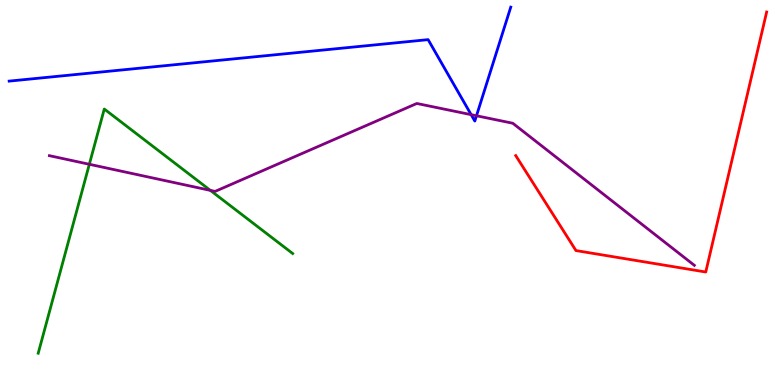[{'lines': ['blue', 'red'], 'intersections': []}, {'lines': ['green', 'red'], 'intersections': []}, {'lines': ['purple', 'red'], 'intersections': []}, {'lines': ['blue', 'green'], 'intersections': []}, {'lines': ['blue', 'purple'], 'intersections': [{'x': 6.08, 'y': 7.02}, {'x': 6.15, 'y': 6.99}]}, {'lines': ['green', 'purple'], 'intersections': [{'x': 1.15, 'y': 5.73}, {'x': 2.71, 'y': 5.06}]}]